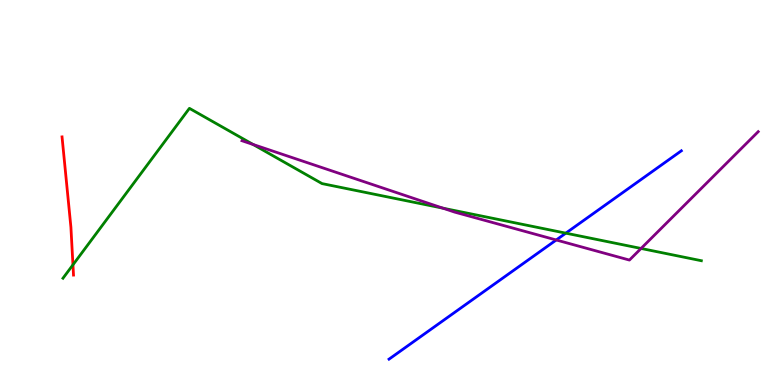[{'lines': ['blue', 'red'], 'intersections': []}, {'lines': ['green', 'red'], 'intersections': [{'x': 0.941, 'y': 3.12}]}, {'lines': ['purple', 'red'], 'intersections': []}, {'lines': ['blue', 'green'], 'intersections': [{'x': 7.3, 'y': 3.94}]}, {'lines': ['blue', 'purple'], 'intersections': [{'x': 7.18, 'y': 3.77}]}, {'lines': ['green', 'purple'], 'intersections': [{'x': 3.27, 'y': 6.25}, {'x': 5.72, 'y': 4.59}, {'x': 8.27, 'y': 3.55}]}]